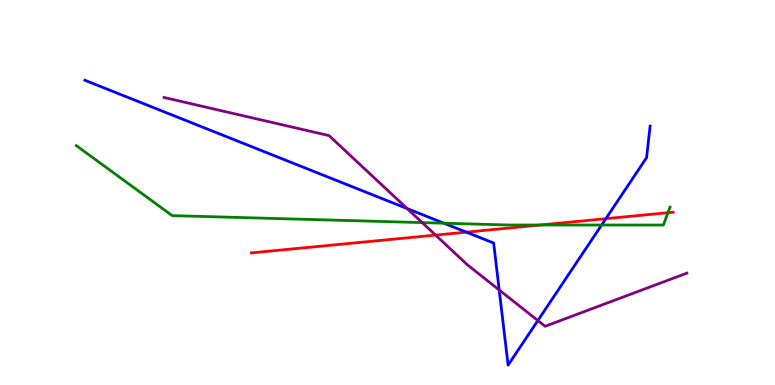[{'lines': ['blue', 'red'], 'intersections': [{'x': 6.02, 'y': 3.97}, {'x': 7.82, 'y': 4.32}]}, {'lines': ['green', 'red'], 'intersections': [{'x': 6.97, 'y': 4.16}, {'x': 8.62, 'y': 4.48}]}, {'lines': ['purple', 'red'], 'intersections': [{'x': 5.62, 'y': 3.89}]}, {'lines': ['blue', 'green'], 'intersections': [{'x': 5.73, 'y': 4.2}, {'x': 7.76, 'y': 4.16}]}, {'lines': ['blue', 'purple'], 'intersections': [{'x': 5.25, 'y': 4.58}, {'x': 6.44, 'y': 2.47}, {'x': 6.94, 'y': 1.67}]}, {'lines': ['green', 'purple'], 'intersections': [{'x': 5.45, 'y': 4.22}]}]